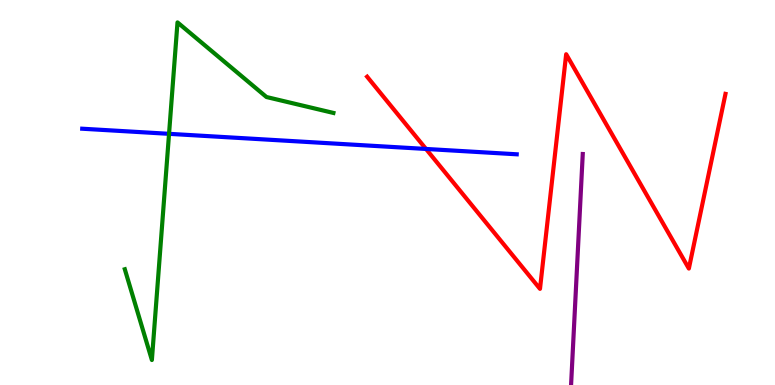[{'lines': ['blue', 'red'], 'intersections': [{'x': 5.5, 'y': 6.13}]}, {'lines': ['green', 'red'], 'intersections': []}, {'lines': ['purple', 'red'], 'intersections': []}, {'lines': ['blue', 'green'], 'intersections': [{'x': 2.18, 'y': 6.52}]}, {'lines': ['blue', 'purple'], 'intersections': []}, {'lines': ['green', 'purple'], 'intersections': []}]